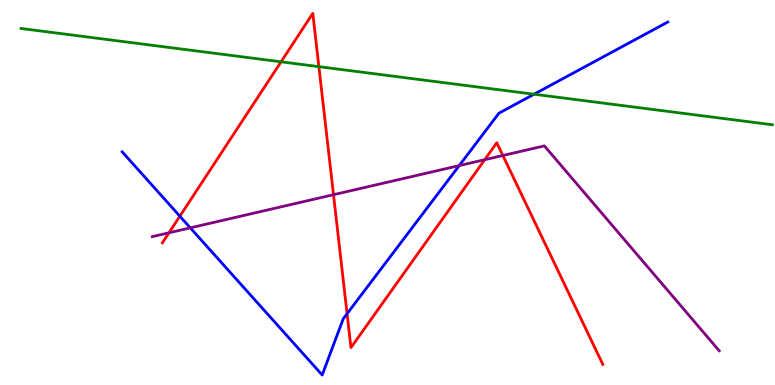[{'lines': ['blue', 'red'], 'intersections': [{'x': 2.32, 'y': 4.38}, {'x': 4.48, 'y': 1.85}]}, {'lines': ['green', 'red'], 'intersections': [{'x': 3.63, 'y': 8.39}, {'x': 4.11, 'y': 8.27}]}, {'lines': ['purple', 'red'], 'intersections': [{'x': 2.18, 'y': 3.95}, {'x': 4.3, 'y': 4.94}, {'x': 6.25, 'y': 5.85}, {'x': 6.49, 'y': 5.96}]}, {'lines': ['blue', 'green'], 'intersections': [{'x': 6.89, 'y': 7.55}]}, {'lines': ['blue', 'purple'], 'intersections': [{'x': 2.46, 'y': 4.08}, {'x': 5.93, 'y': 5.7}]}, {'lines': ['green', 'purple'], 'intersections': []}]